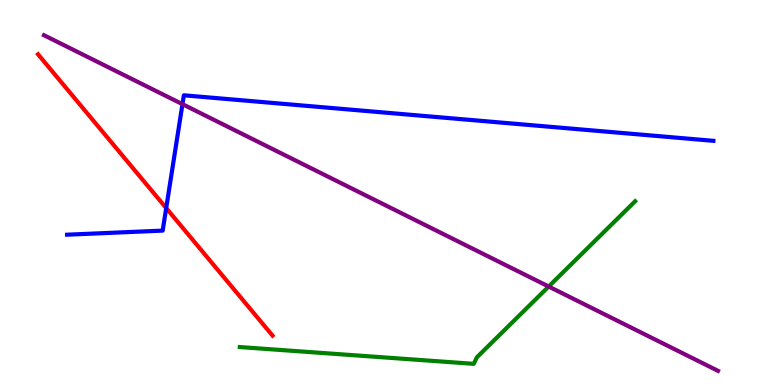[{'lines': ['blue', 'red'], 'intersections': [{'x': 2.14, 'y': 4.6}]}, {'lines': ['green', 'red'], 'intersections': []}, {'lines': ['purple', 'red'], 'intersections': []}, {'lines': ['blue', 'green'], 'intersections': []}, {'lines': ['blue', 'purple'], 'intersections': [{'x': 2.35, 'y': 7.29}]}, {'lines': ['green', 'purple'], 'intersections': [{'x': 7.08, 'y': 2.56}]}]